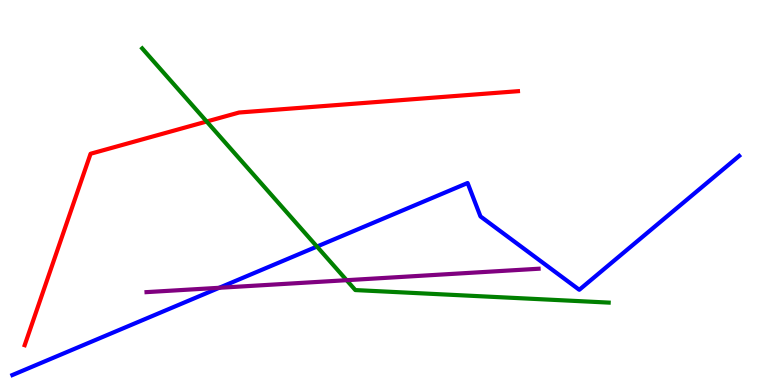[{'lines': ['blue', 'red'], 'intersections': []}, {'lines': ['green', 'red'], 'intersections': [{'x': 2.67, 'y': 6.84}]}, {'lines': ['purple', 'red'], 'intersections': []}, {'lines': ['blue', 'green'], 'intersections': [{'x': 4.09, 'y': 3.6}]}, {'lines': ['blue', 'purple'], 'intersections': [{'x': 2.83, 'y': 2.52}]}, {'lines': ['green', 'purple'], 'intersections': [{'x': 4.47, 'y': 2.72}]}]